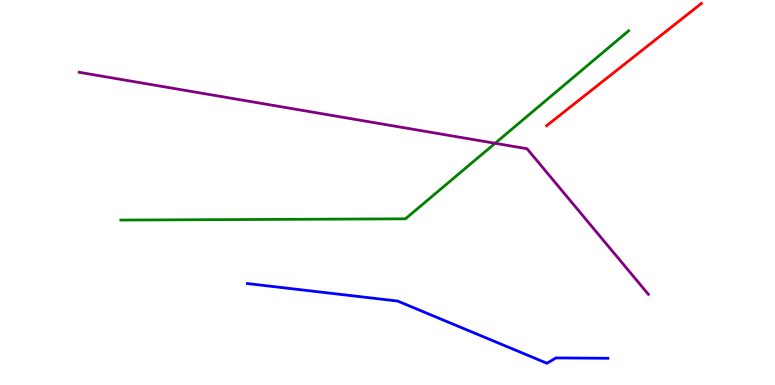[{'lines': ['blue', 'red'], 'intersections': []}, {'lines': ['green', 'red'], 'intersections': []}, {'lines': ['purple', 'red'], 'intersections': []}, {'lines': ['blue', 'green'], 'intersections': []}, {'lines': ['blue', 'purple'], 'intersections': []}, {'lines': ['green', 'purple'], 'intersections': [{'x': 6.39, 'y': 6.28}]}]